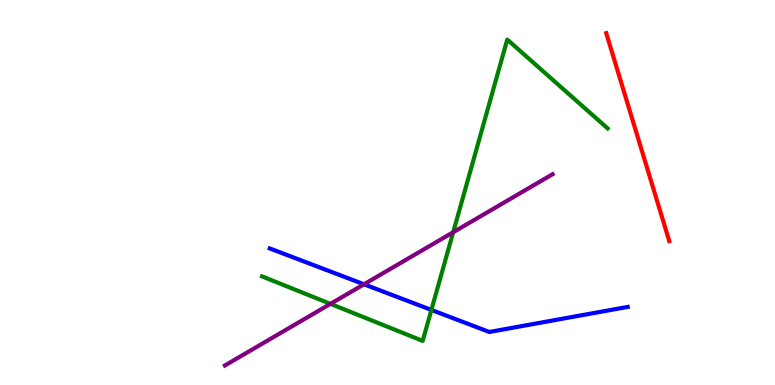[{'lines': ['blue', 'red'], 'intersections': []}, {'lines': ['green', 'red'], 'intersections': []}, {'lines': ['purple', 'red'], 'intersections': []}, {'lines': ['blue', 'green'], 'intersections': [{'x': 5.57, 'y': 1.95}]}, {'lines': ['blue', 'purple'], 'intersections': [{'x': 4.7, 'y': 2.62}]}, {'lines': ['green', 'purple'], 'intersections': [{'x': 4.26, 'y': 2.11}, {'x': 5.85, 'y': 3.97}]}]